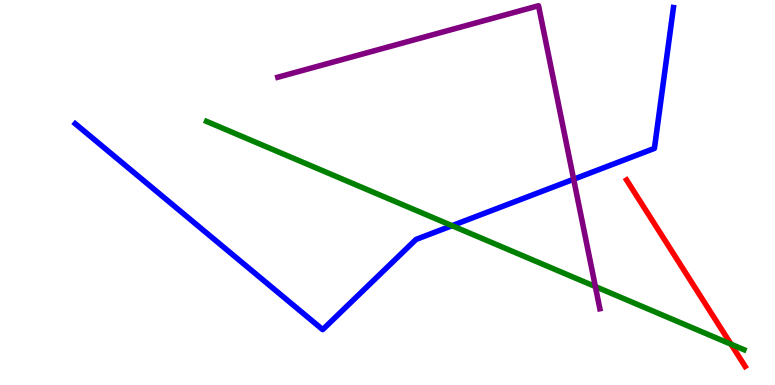[{'lines': ['blue', 'red'], 'intersections': []}, {'lines': ['green', 'red'], 'intersections': [{'x': 9.43, 'y': 1.06}]}, {'lines': ['purple', 'red'], 'intersections': []}, {'lines': ['blue', 'green'], 'intersections': [{'x': 5.83, 'y': 4.14}]}, {'lines': ['blue', 'purple'], 'intersections': [{'x': 7.4, 'y': 5.34}]}, {'lines': ['green', 'purple'], 'intersections': [{'x': 7.68, 'y': 2.56}]}]